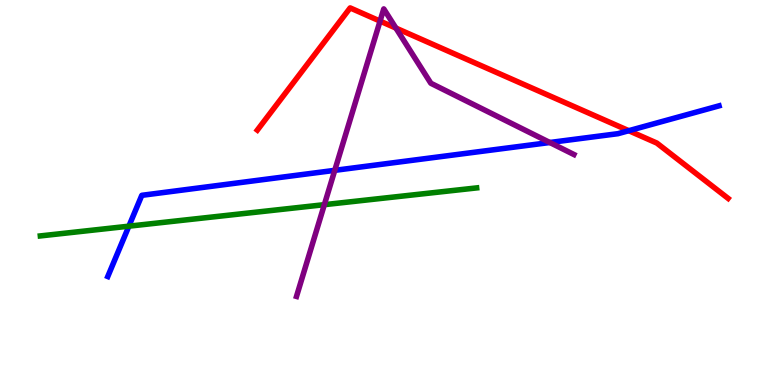[{'lines': ['blue', 'red'], 'intersections': [{'x': 8.11, 'y': 6.61}]}, {'lines': ['green', 'red'], 'intersections': []}, {'lines': ['purple', 'red'], 'intersections': [{'x': 4.9, 'y': 9.45}, {'x': 5.11, 'y': 9.27}]}, {'lines': ['blue', 'green'], 'intersections': [{'x': 1.66, 'y': 4.13}]}, {'lines': ['blue', 'purple'], 'intersections': [{'x': 4.32, 'y': 5.58}, {'x': 7.09, 'y': 6.3}]}, {'lines': ['green', 'purple'], 'intersections': [{'x': 4.19, 'y': 4.68}]}]